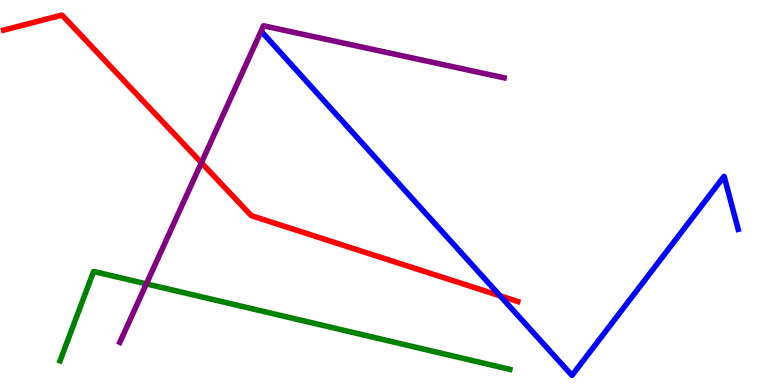[{'lines': ['blue', 'red'], 'intersections': [{'x': 6.45, 'y': 2.32}]}, {'lines': ['green', 'red'], 'intersections': []}, {'lines': ['purple', 'red'], 'intersections': [{'x': 2.6, 'y': 5.77}]}, {'lines': ['blue', 'green'], 'intersections': []}, {'lines': ['blue', 'purple'], 'intersections': []}, {'lines': ['green', 'purple'], 'intersections': [{'x': 1.89, 'y': 2.63}]}]